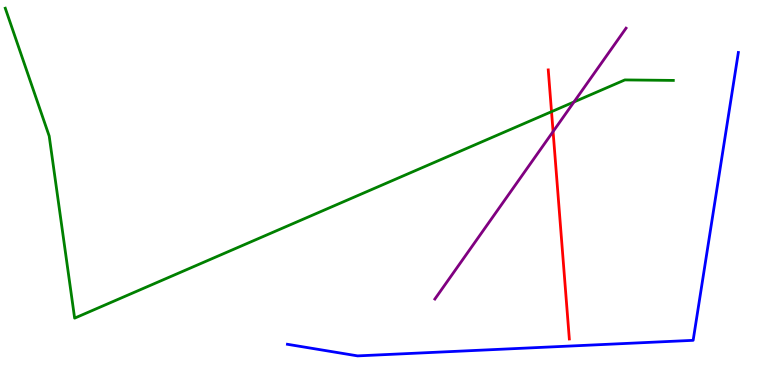[{'lines': ['blue', 'red'], 'intersections': []}, {'lines': ['green', 'red'], 'intersections': [{'x': 7.12, 'y': 7.1}]}, {'lines': ['purple', 'red'], 'intersections': [{'x': 7.14, 'y': 6.58}]}, {'lines': ['blue', 'green'], 'intersections': []}, {'lines': ['blue', 'purple'], 'intersections': []}, {'lines': ['green', 'purple'], 'intersections': [{'x': 7.41, 'y': 7.35}]}]